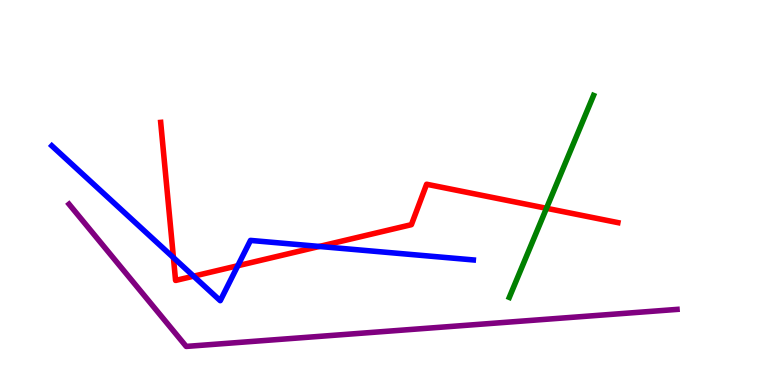[{'lines': ['blue', 'red'], 'intersections': [{'x': 2.24, 'y': 3.31}, {'x': 2.5, 'y': 2.83}, {'x': 3.07, 'y': 3.1}, {'x': 4.12, 'y': 3.6}]}, {'lines': ['green', 'red'], 'intersections': [{'x': 7.05, 'y': 4.59}]}, {'lines': ['purple', 'red'], 'intersections': []}, {'lines': ['blue', 'green'], 'intersections': []}, {'lines': ['blue', 'purple'], 'intersections': []}, {'lines': ['green', 'purple'], 'intersections': []}]